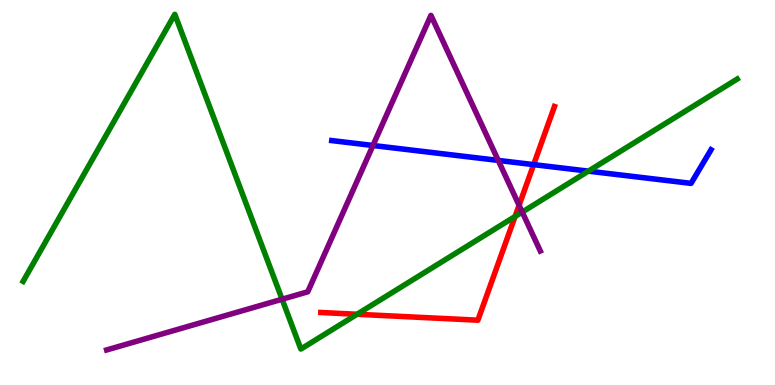[{'lines': ['blue', 'red'], 'intersections': [{'x': 6.89, 'y': 5.72}]}, {'lines': ['green', 'red'], 'intersections': [{'x': 4.61, 'y': 1.84}, {'x': 6.65, 'y': 4.38}]}, {'lines': ['purple', 'red'], 'intersections': [{'x': 6.7, 'y': 4.67}]}, {'lines': ['blue', 'green'], 'intersections': [{'x': 7.59, 'y': 5.55}]}, {'lines': ['blue', 'purple'], 'intersections': [{'x': 4.81, 'y': 6.22}, {'x': 6.43, 'y': 5.83}]}, {'lines': ['green', 'purple'], 'intersections': [{'x': 3.64, 'y': 2.23}, {'x': 6.74, 'y': 4.49}]}]